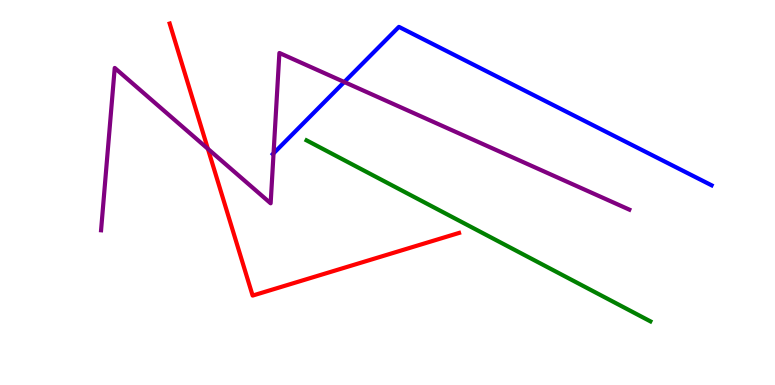[{'lines': ['blue', 'red'], 'intersections': []}, {'lines': ['green', 'red'], 'intersections': []}, {'lines': ['purple', 'red'], 'intersections': [{'x': 2.68, 'y': 6.13}]}, {'lines': ['blue', 'green'], 'intersections': []}, {'lines': ['blue', 'purple'], 'intersections': [{'x': 3.53, 'y': 6.02}, {'x': 4.44, 'y': 7.87}]}, {'lines': ['green', 'purple'], 'intersections': []}]